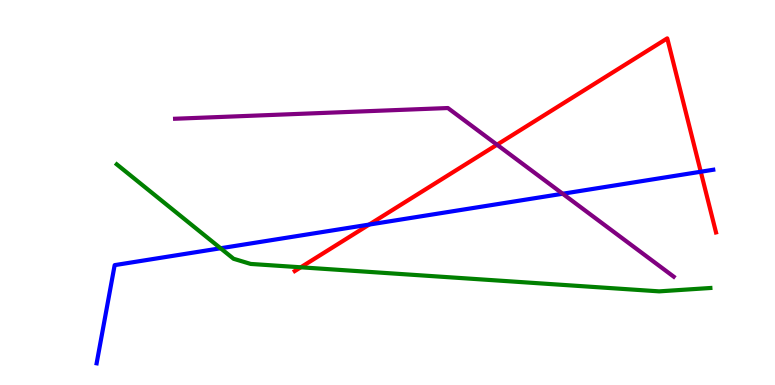[{'lines': ['blue', 'red'], 'intersections': [{'x': 4.76, 'y': 4.17}, {'x': 9.04, 'y': 5.54}]}, {'lines': ['green', 'red'], 'intersections': [{'x': 3.88, 'y': 3.06}]}, {'lines': ['purple', 'red'], 'intersections': [{'x': 6.41, 'y': 6.24}]}, {'lines': ['blue', 'green'], 'intersections': [{'x': 2.85, 'y': 3.55}]}, {'lines': ['blue', 'purple'], 'intersections': [{'x': 7.26, 'y': 4.97}]}, {'lines': ['green', 'purple'], 'intersections': []}]